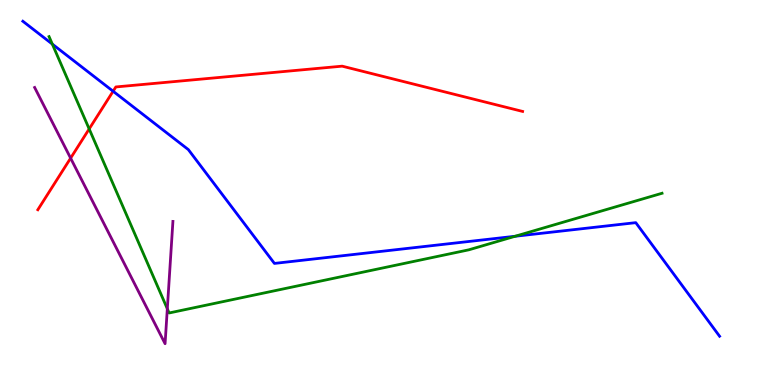[{'lines': ['blue', 'red'], 'intersections': [{'x': 1.46, 'y': 7.63}]}, {'lines': ['green', 'red'], 'intersections': [{'x': 1.15, 'y': 6.65}]}, {'lines': ['purple', 'red'], 'intersections': [{'x': 0.911, 'y': 5.89}]}, {'lines': ['blue', 'green'], 'intersections': [{'x': 0.675, 'y': 8.85}, {'x': 6.65, 'y': 3.86}]}, {'lines': ['blue', 'purple'], 'intersections': []}, {'lines': ['green', 'purple'], 'intersections': [{'x': 2.16, 'y': 1.98}]}]